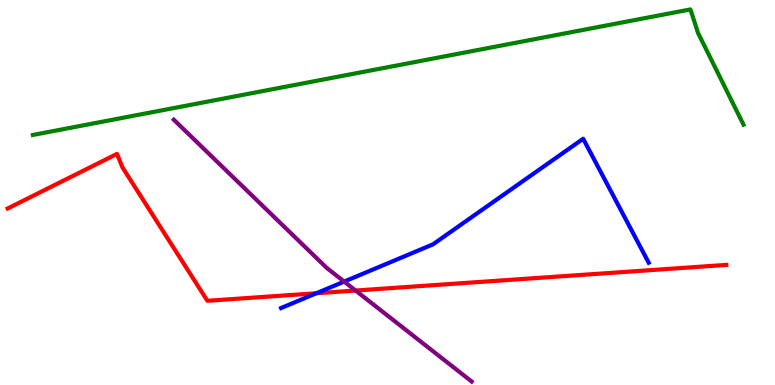[{'lines': ['blue', 'red'], 'intersections': [{'x': 4.08, 'y': 2.38}]}, {'lines': ['green', 'red'], 'intersections': []}, {'lines': ['purple', 'red'], 'intersections': [{'x': 4.59, 'y': 2.45}]}, {'lines': ['blue', 'green'], 'intersections': []}, {'lines': ['blue', 'purple'], 'intersections': [{'x': 4.44, 'y': 2.69}]}, {'lines': ['green', 'purple'], 'intersections': []}]